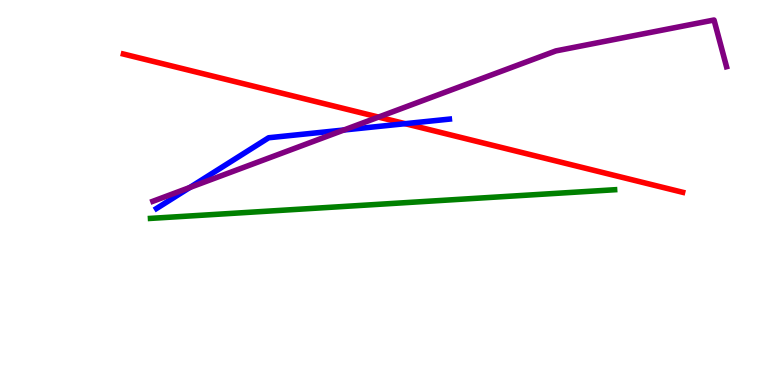[{'lines': ['blue', 'red'], 'intersections': [{'x': 5.23, 'y': 6.79}]}, {'lines': ['green', 'red'], 'intersections': []}, {'lines': ['purple', 'red'], 'intersections': [{'x': 4.88, 'y': 6.96}]}, {'lines': ['blue', 'green'], 'intersections': []}, {'lines': ['blue', 'purple'], 'intersections': [{'x': 2.45, 'y': 5.13}, {'x': 4.44, 'y': 6.62}]}, {'lines': ['green', 'purple'], 'intersections': []}]